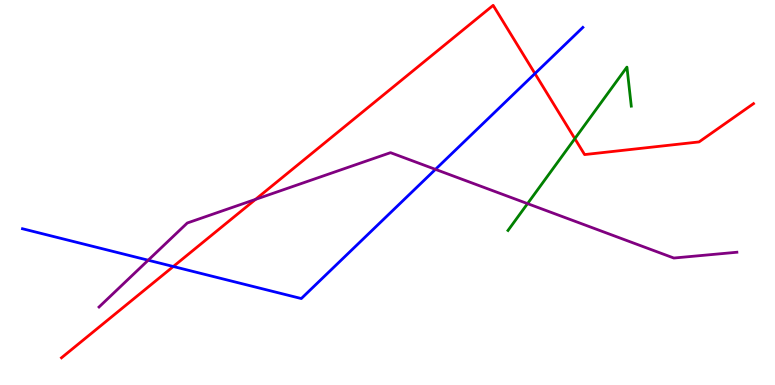[{'lines': ['blue', 'red'], 'intersections': [{'x': 2.24, 'y': 3.08}, {'x': 6.9, 'y': 8.09}]}, {'lines': ['green', 'red'], 'intersections': [{'x': 7.42, 'y': 6.4}]}, {'lines': ['purple', 'red'], 'intersections': [{'x': 3.3, 'y': 4.82}]}, {'lines': ['blue', 'green'], 'intersections': []}, {'lines': ['blue', 'purple'], 'intersections': [{'x': 1.91, 'y': 3.24}, {'x': 5.62, 'y': 5.6}]}, {'lines': ['green', 'purple'], 'intersections': [{'x': 6.81, 'y': 4.71}]}]